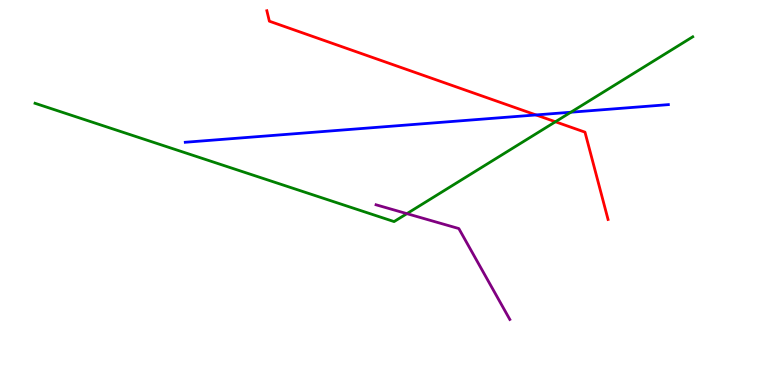[{'lines': ['blue', 'red'], 'intersections': [{'x': 6.92, 'y': 7.01}]}, {'lines': ['green', 'red'], 'intersections': [{'x': 7.17, 'y': 6.84}]}, {'lines': ['purple', 'red'], 'intersections': []}, {'lines': ['blue', 'green'], 'intersections': [{'x': 7.37, 'y': 7.09}]}, {'lines': ['blue', 'purple'], 'intersections': []}, {'lines': ['green', 'purple'], 'intersections': [{'x': 5.25, 'y': 4.45}]}]